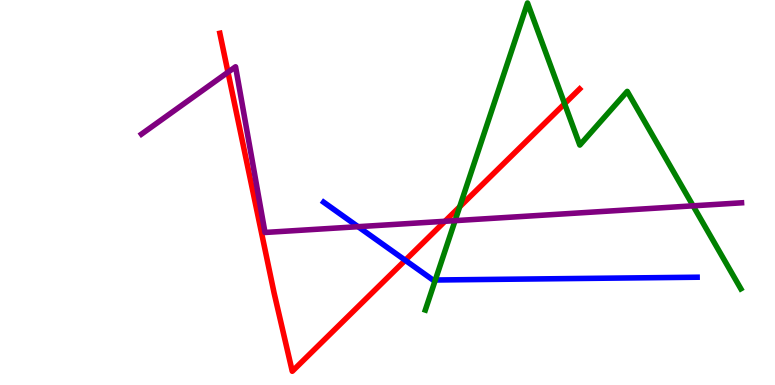[{'lines': ['blue', 'red'], 'intersections': [{'x': 5.23, 'y': 3.24}]}, {'lines': ['green', 'red'], 'intersections': [{'x': 5.93, 'y': 4.63}, {'x': 7.29, 'y': 7.31}]}, {'lines': ['purple', 'red'], 'intersections': [{'x': 2.94, 'y': 8.12}, {'x': 5.74, 'y': 4.25}]}, {'lines': ['blue', 'green'], 'intersections': [{'x': 5.62, 'y': 2.73}]}, {'lines': ['blue', 'purple'], 'intersections': [{'x': 4.62, 'y': 4.11}]}, {'lines': ['green', 'purple'], 'intersections': [{'x': 5.87, 'y': 4.27}, {'x': 8.94, 'y': 4.65}]}]